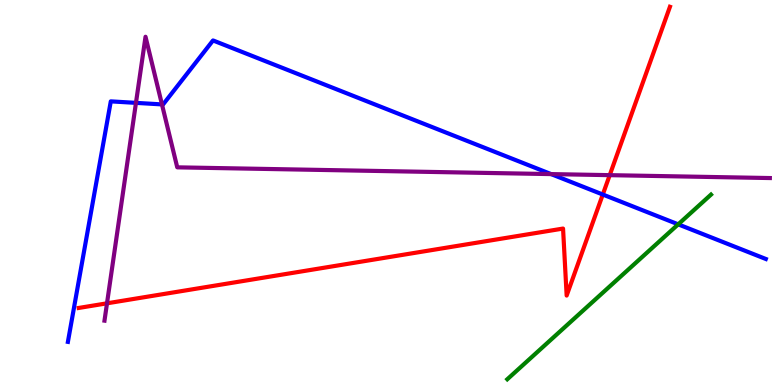[{'lines': ['blue', 'red'], 'intersections': [{'x': 7.78, 'y': 4.95}]}, {'lines': ['green', 'red'], 'intersections': []}, {'lines': ['purple', 'red'], 'intersections': [{'x': 1.38, 'y': 2.12}, {'x': 7.87, 'y': 5.45}]}, {'lines': ['blue', 'green'], 'intersections': [{'x': 8.75, 'y': 4.17}]}, {'lines': ['blue', 'purple'], 'intersections': [{'x': 1.75, 'y': 7.33}, {'x': 2.09, 'y': 7.29}, {'x': 7.11, 'y': 5.48}]}, {'lines': ['green', 'purple'], 'intersections': []}]